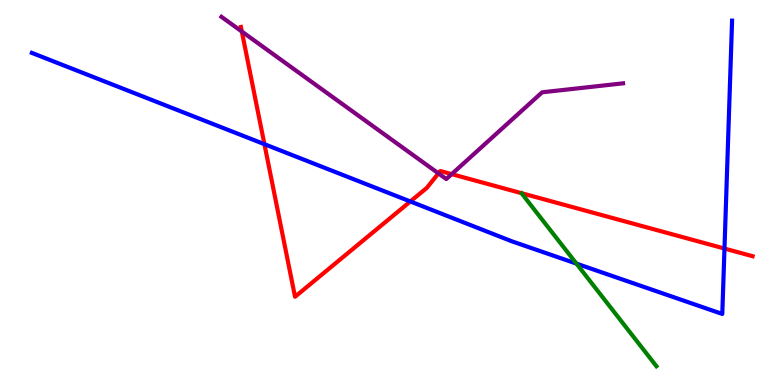[{'lines': ['blue', 'red'], 'intersections': [{'x': 3.41, 'y': 6.25}, {'x': 5.29, 'y': 4.77}, {'x': 9.35, 'y': 3.54}]}, {'lines': ['green', 'red'], 'intersections': []}, {'lines': ['purple', 'red'], 'intersections': [{'x': 3.12, 'y': 9.18}, {'x': 5.66, 'y': 5.5}, {'x': 5.83, 'y': 5.48}]}, {'lines': ['blue', 'green'], 'intersections': [{'x': 7.44, 'y': 3.15}]}, {'lines': ['blue', 'purple'], 'intersections': []}, {'lines': ['green', 'purple'], 'intersections': []}]